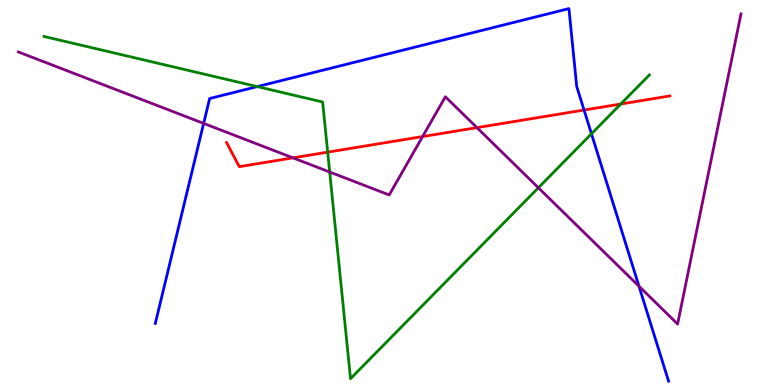[{'lines': ['blue', 'red'], 'intersections': [{'x': 7.54, 'y': 7.14}]}, {'lines': ['green', 'red'], 'intersections': [{'x': 4.23, 'y': 6.05}, {'x': 8.01, 'y': 7.3}]}, {'lines': ['purple', 'red'], 'intersections': [{'x': 3.78, 'y': 5.9}, {'x': 5.45, 'y': 6.45}, {'x': 6.15, 'y': 6.68}]}, {'lines': ['blue', 'green'], 'intersections': [{'x': 3.32, 'y': 7.75}, {'x': 7.63, 'y': 6.52}]}, {'lines': ['blue', 'purple'], 'intersections': [{'x': 2.63, 'y': 6.79}, {'x': 8.24, 'y': 2.57}]}, {'lines': ['green', 'purple'], 'intersections': [{'x': 4.25, 'y': 5.53}, {'x': 6.95, 'y': 5.12}]}]